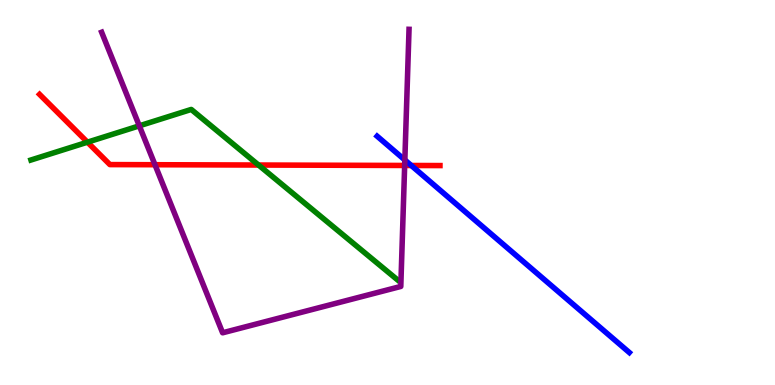[{'lines': ['blue', 'red'], 'intersections': [{'x': 5.31, 'y': 5.7}]}, {'lines': ['green', 'red'], 'intersections': [{'x': 1.13, 'y': 6.31}, {'x': 3.34, 'y': 5.71}]}, {'lines': ['purple', 'red'], 'intersections': [{'x': 2.0, 'y': 5.72}, {'x': 5.22, 'y': 5.7}]}, {'lines': ['blue', 'green'], 'intersections': []}, {'lines': ['blue', 'purple'], 'intersections': [{'x': 5.22, 'y': 5.84}]}, {'lines': ['green', 'purple'], 'intersections': [{'x': 1.8, 'y': 6.73}]}]